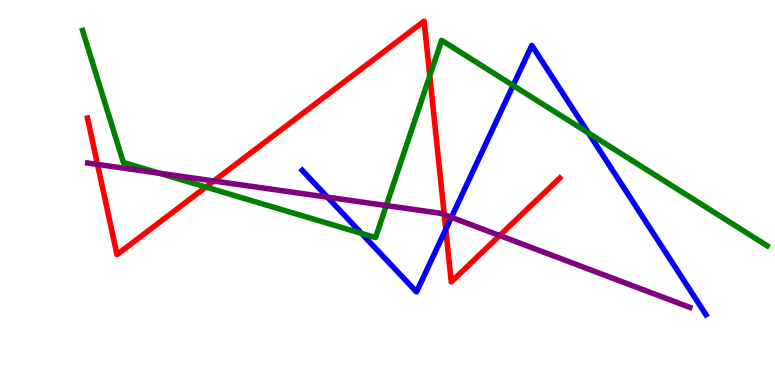[{'lines': ['blue', 'red'], 'intersections': [{'x': 5.75, 'y': 4.04}]}, {'lines': ['green', 'red'], 'intersections': [{'x': 2.66, 'y': 5.14}, {'x': 5.55, 'y': 8.03}]}, {'lines': ['purple', 'red'], 'intersections': [{'x': 1.26, 'y': 5.73}, {'x': 2.76, 'y': 5.3}, {'x': 5.73, 'y': 4.43}, {'x': 6.45, 'y': 3.88}]}, {'lines': ['blue', 'green'], 'intersections': [{'x': 4.66, 'y': 3.94}, {'x': 6.62, 'y': 7.78}, {'x': 7.59, 'y': 6.55}]}, {'lines': ['blue', 'purple'], 'intersections': [{'x': 4.23, 'y': 4.88}, {'x': 5.82, 'y': 4.36}]}, {'lines': ['green', 'purple'], 'intersections': [{'x': 2.06, 'y': 5.5}, {'x': 4.98, 'y': 4.66}]}]